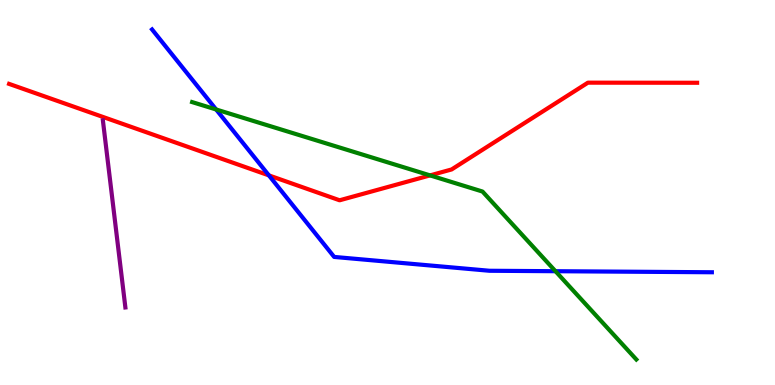[{'lines': ['blue', 'red'], 'intersections': [{'x': 3.47, 'y': 5.44}]}, {'lines': ['green', 'red'], 'intersections': [{'x': 5.55, 'y': 5.44}]}, {'lines': ['purple', 'red'], 'intersections': []}, {'lines': ['blue', 'green'], 'intersections': [{'x': 2.79, 'y': 7.16}, {'x': 7.17, 'y': 2.96}]}, {'lines': ['blue', 'purple'], 'intersections': []}, {'lines': ['green', 'purple'], 'intersections': []}]